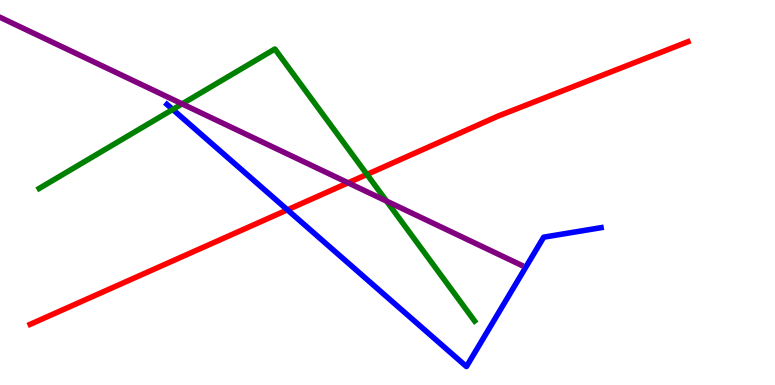[{'lines': ['blue', 'red'], 'intersections': [{'x': 3.71, 'y': 4.55}]}, {'lines': ['green', 'red'], 'intersections': [{'x': 4.74, 'y': 5.47}]}, {'lines': ['purple', 'red'], 'intersections': [{'x': 4.49, 'y': 5.25}]}, {'lines': ['blue', 'green'], 'intersections': [{'x': 2.23, 'y': 7.16}]}, {'lines': ['blue', 'purple'], 'intersections': []}, {'lines': ['green', 'purple'], 'intersections': [{'x': 2.35, 'y': 7.3}, {'x': 4.99, 'y': 4.78}]}]